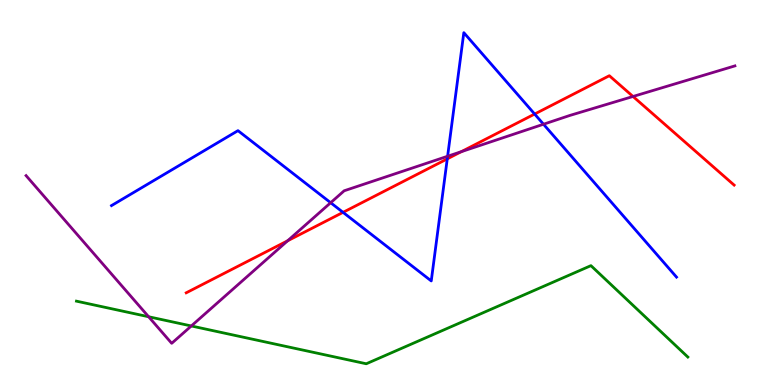[{'lines': ['blue', 'red'], 'intersections': [{'x': 4.43, 'y': 4.48}, {'x': 5.77, 'y': 5.87}, {'x': 6.9, 'y': 7.04}]}, {'lines': ['green', 'red'], 'intersections': []}, {'lines': ['purple', 'red'], 'intersections': [{'x': 3.71, 'y': 3.75}, {'x': 5.95, 'y': 6.06}, {'x': 8.17, 'y': 7.49}]}, {'lines': ['blue', 'green'], 'intersections': []}, {'lines': ['blue', 'purple'], 'intersections': [{'x': 4.27, 'y': 4.73}, {'x': 5.78, 'y': 5.94}, {'x': 7.01, 'y': 6.77}]}, {'lines': ['green', 'purple'], 'intersections': [{'x': 1.92, 'y': 1.77}, {'x': 2.47, 'y': 1.53}]}]